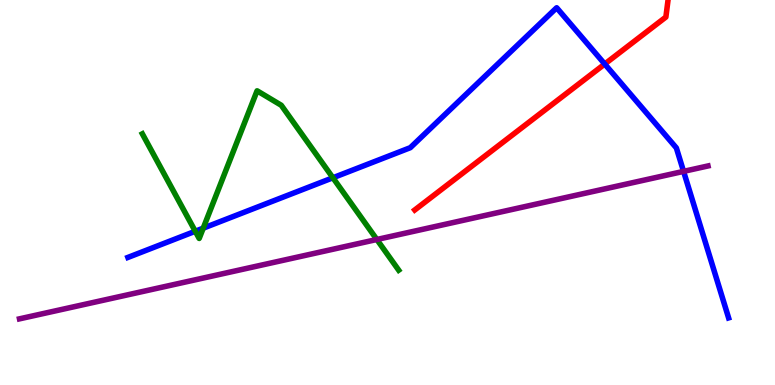[{'lines': ['blue', 'red'], 'intersections': [{'x': 7.8, 'y': 8.34}]}, {'lines': ['green', 'red'], 'intersections': []}, {'lines': ['purple', 'red'], 'intersections': []}, {'lines': ['blue', 'green'], 'intersections': [{'x': 2.52, 'y': 3.99}, {'x': 2.62, 'y': 4.07}, {'x': 4.3, 'y': 5.38}]}, {'lines': ['blue', 'purple'], 'intersections': [{'x': 8.82, 'y': 5.55}]}, {'lines': ['green', 'purple'], 'intersections': [{'x': 4.86, 'y': 3.78}]}]